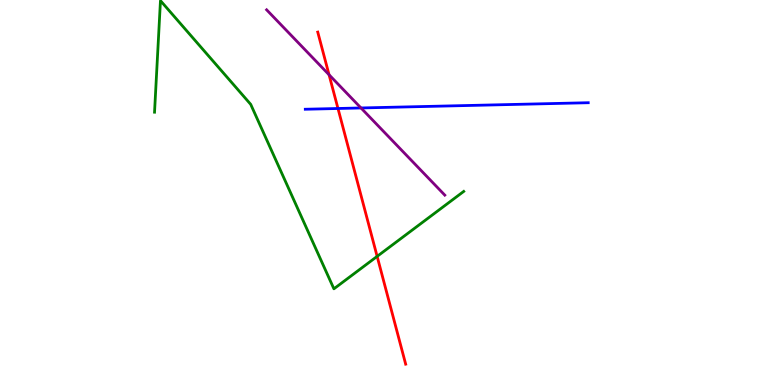[{'lines': ['blue', 'red'], 'intersections': [{'x': 4.36, 'y': 7.18}]}, {'lines': ['green', 'red'], 'intersections': [{'x': 4.87, 'y': 3.34}]}, {'lines': ['purple', 'red'], 'intersections': [{'x': 4.25, 'y': 8.06}]}, {'lines': ['blue', 'green'], 'intersections': []}, {'lines': ['blue', 'purple'], 'intersections': [{'x': 4.66, 'y': 7.2}]}, {'lines': ['green', 'purple'], 'intersections': []}]